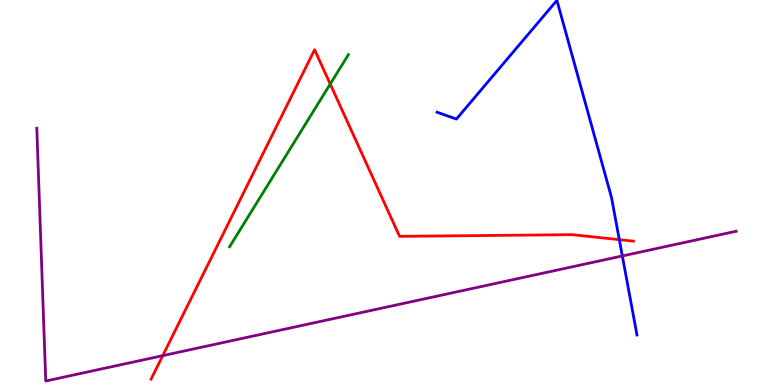[{'lines': ['blue', 'red'], 'intersections': [{'x': 7.99, 'y': 3.78}]}, {'lines': ['green', 'red'], 'intersections': [{'x': 4.26, 'y': 7.82}]}, {'lines': ['purple', 'red'], 'intersections': [{'x': 2.1, 'y': 0.762}]}, {'lines': ['blue', 'green'], 'intersections': []}, {'lines': ['blue', 'purple'], 'intersections': [{'x': 8.03, 'y': 3.35}]}, {'lines': ['green', 'purple'], 'intersections': []}]